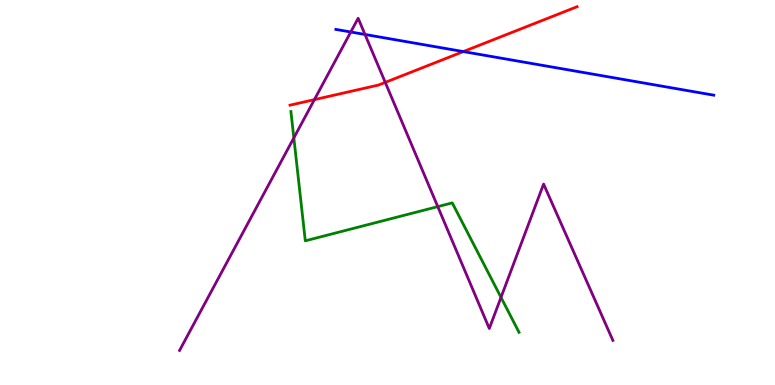[{'lines': ['blue', 'red'], 'intersections': [{'x': 5.98, 'y': 8.66}]}, {'lines': ['green', 'red'], 'intersections': []}, {'lines': ['purple', 'red'], 'intersections': [{'x': 4.06, 'y': 7.41}, {'x': 4.97, 'y': 7.86}]}, {'lines': ['blue', 'green'], 'intersections': []}, {'lines': ['blue', 'purple'], 'intersections': [{'x': 4.53, 'y': 9.17}, {'x': 4.71, 'y': 9.1}]}, {'lines': ['green', 'purple'], 'intersections': [{'x': 3.79, 'y': 6.42}, {'x': 5.65, 'y': 4.63}, {'x': 6.46, 'y': 2.28}]}]